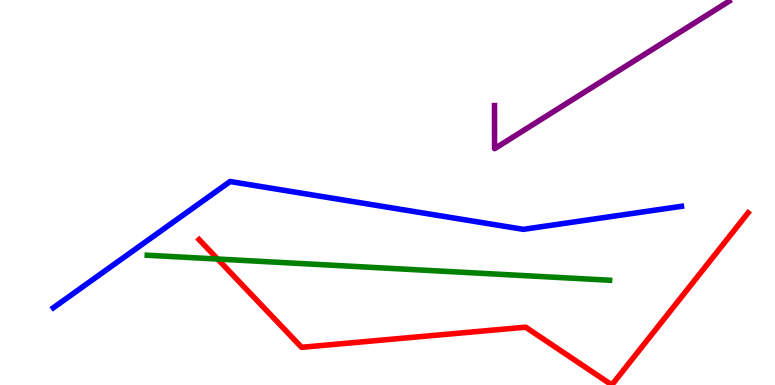[{'lines': ['blue', 'red'], 'intersections': []}, {'lines': ['green', 'red'], 'intersections': [{'x': 2.81, 'y': 3.27}]}, {'lines': ['purple', 'red'], 'intersections': []}, {'lines': ['blue', 'green'], 'intersections': []}, {'lines': ['blue', 'purple'], 'intersections': []}, {'lines': ['green', 'purple'], 'intersections': []}]